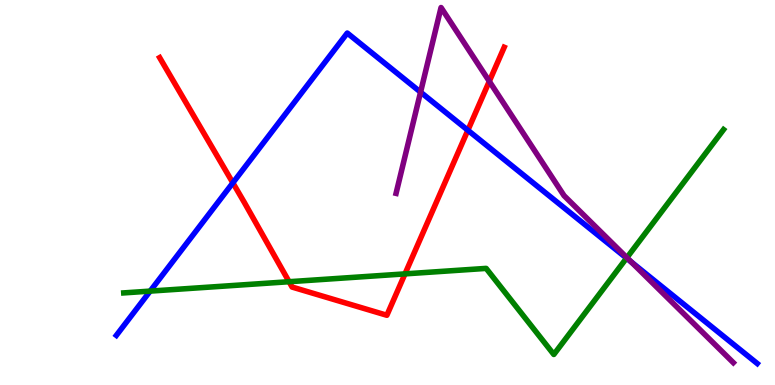[{'lines': ['blue', 'red'], 'intersections': [{'x': 3.0, 'y': 5.25}, {'x': 6.04, 'y': 6.62}]}, {'lines': ['green', 'red'], 'intersections': [{'x': 3.73, 'y': 2.68}, {'x': 5.23, 'y': 2.89}]}, {'lines': ['purple', 'red'], 'intersections': [{'x': 6.31, 'y': 7.89}]}, {'lines': ['blue', 'green'], 'intersections': [{'x': 1.94, 'y': 2.44}, {'x': 8.08, 'y': 3.29}]}, {'lines': ['blue', 'purple'], 'intersections': [{'x': 5.43, 'y': 7.61}, {'x': 8.15, 'y': 3.2}]}, {'lines': ['green', 'purple'], 'intersections': [{'x': 8.09, 'y': 3.31}]}]